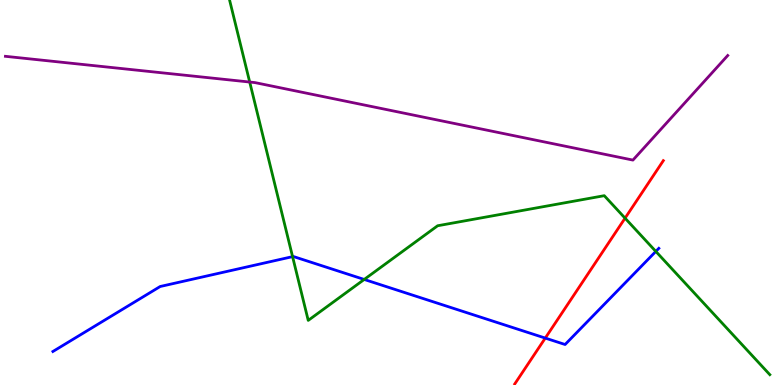[{'lines': ['blue', 'red'], 'intersections': [{'x': 7.04, 'y': 1.22}]}, {'lines': ['green', 'red'], 'intersections': [{'x': 8.07, 'y': 4.33}]}, {'lines': ['purple', 'red'], 'intersections': []}, {'lines': ['blue', 'green'], 'intersections': [{'x': 3.78, 'y': 3.33}, {'x': 4.7, 'y': 2.74}, {'x': 8.46, 'y': 3.47}]}, {'lines': ['blue', 'purple'], 'intersections': []}, {'lines': ['green', 'purple'], 'intersections': [{'x': 3.22, 'y': 7.87}]}]